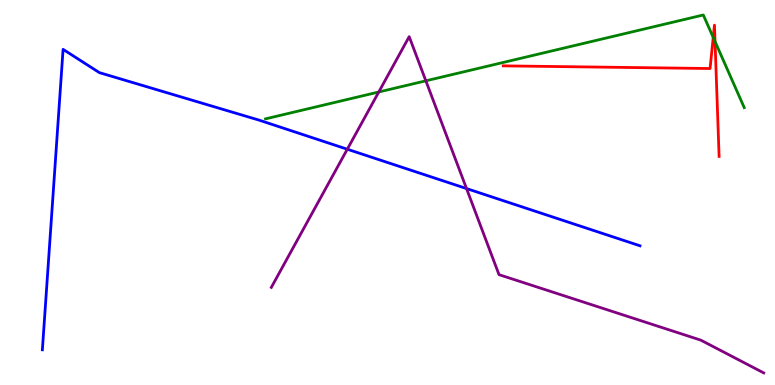[{'lines': ['blue', 'red'], 'intersections': []}, {'lines': ['green', 'red'], 'intersections': [{'x': 9.2, 'y': 9.03}, {'x': 9.23, 'y': 8.92}]}, {'lines': ['purple', 'red'], 'intersections': []}, {'lines': ['blue', 'green'], 'intersections': []}, {'lines': ['blue', 'purple'], 'intersections': [{'x': 4.48, 'y': 6.12}, {'x': 6.02, 'y': 5.1}]}, {'lines': ['green', 'purple'], 'intersections': [{'x': 4.89, 'y': 7.61}, {'x': 5.49, 'y': 7.9}]}]